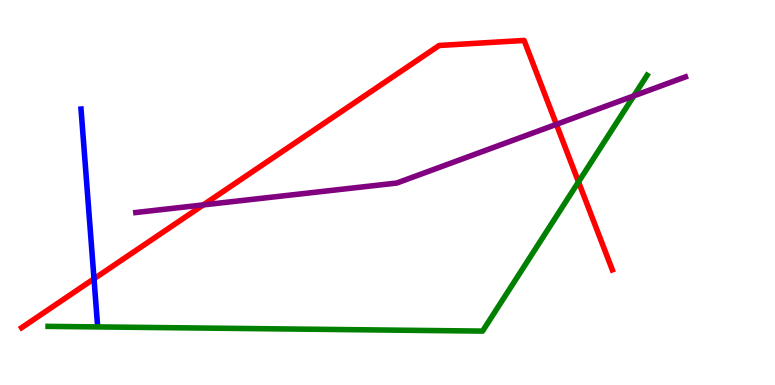[{'lines': ['blue', 'red'], 'intersections': [{'x': 1.21, 'y': 2.76}]}, {'lines': ['green', 'red'], 'intersections': [{'x': 7.46, 'y': 5.28}]}, {'lines': ['purple', 'red'], 'intersections': [{'x': 2.62, 'y': 4.68}, {'x': 7.18, 'y': 6.77}]}, {'lines': ['blue', 'green'], 'intersections': []}, {'lines': ['blue', 'purple'], 'intersections': []}, {'lines': ['green', 'purple'], 'intersections': [{'x': 8.18, 'y': 7.51}]}]